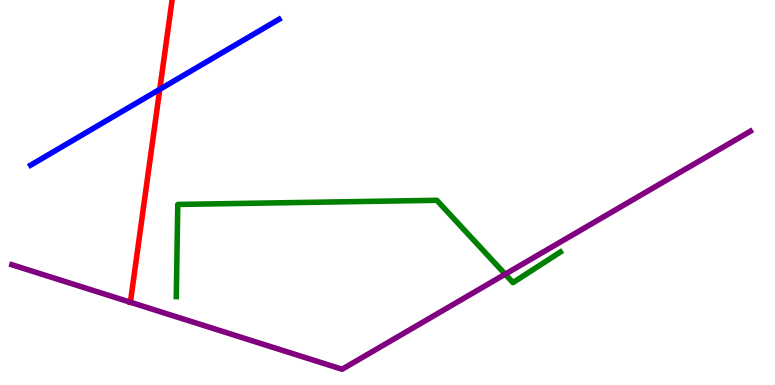[{'lines': ['blue', 'red'], 'intersections': [{'x': 2.06, 'y': 7.68}]}, {'lines': ['green', 'red'], 'intersections': []}, {'lines': ['purple', 'red'], 'intersections': [{'x': 1.68, 'y': 2.15}]}, {'lines': ['blue', 'green'], 'intersections': []}, {'lines': ['blue', 'purple'], 'intersections': []}, {'lines': ['green', 'purple'], 'intersections': [{'x': 6.52, 'y': 2.88}]}]